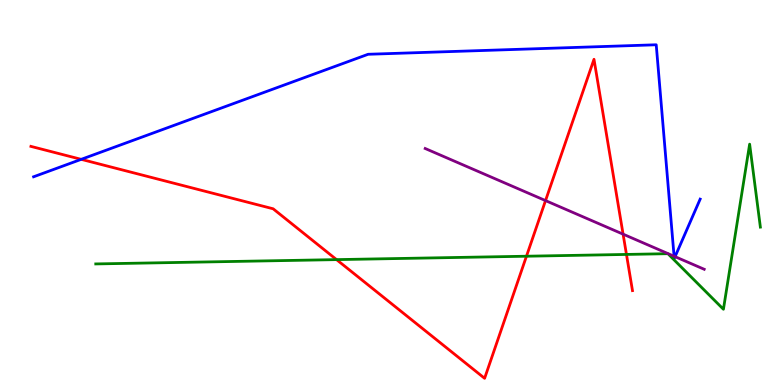[{'lines': ['blue', 'red'], 'intersections': [{'x': 1.05, 'y': 5.86}]}, {'lines': ['green', 'red'], 'intersections': [{'x': 4.34, 'y': 3.26}, {'x': 6.79, 'y': 3.34}, {'x': 8.08, 'y': 3.39}]}, {'lines': ['purple', 'red'], 'intersections': [{'x': 7.04, 'y': 4.79}, {'x': 8.04, 'y': 3.92}]}, {'lines': ['blue', 'green'], 'intersections': []}, {'lines': ['blue', 'purple'], 'intersections': [{'x': 8.7, 'y': 3.34}, {'x': 8.71, 'y': 3.33}]}, {'lines': ['green', 'purple'], 'intersections': []}]